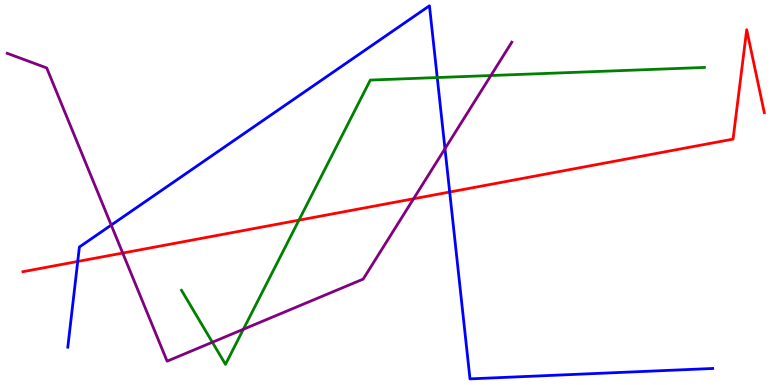[{'lines': ['blue', 'red'], 'intersections': [{'x': 1.0, 'y': 3.21}, {'x': 5.8, 'y': 5.01}]}, {'lines': ['green', 'red'], 'intersections': [{'x': 3.86, 'y': 4.28}]}, {'lines': ['purple', 'red'], 'intersections': [{'x': 1.58, 'y': 3.43}, {'x': 5.34, 'y': 4.84}]}, {'lines': ['blue', 'green'], 'intersections': [{'x': 5.64, 'y': 7.99}]}, {'lines': ['blue', 'purple'], 'intersections': [{'x': 1.44, 'y': 4.15}, {'x': 5.74, 'y': 6.14}]}, {'lines': ['green', 'purple'], 'intersections': [{'x': 2.74, 'y': 1.11}, {'x': 3.14, 'y': 1.45}, {'x': 6.33, 'y': 8.04}]}]